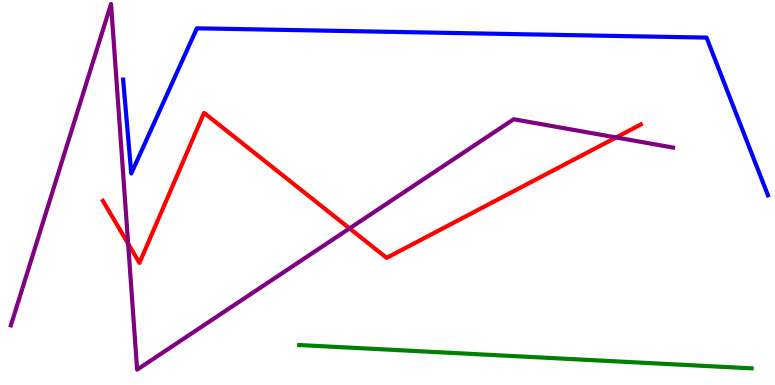[{'lines': ['blue', 'red'], 'intersections': []}, {'lines': ['green', 'red'], 'intersections': []}, {'lines': ['purple', 'red'], 'intersections': [{'x': 1.65, 'y': 3.67}, {'x': 4.51, 'y': 4.07}, {'x': 7.95, 'y': 6.43}]}, {'lines': ['blue', 'green'], 'intersections': []}, {'lines': ['blue', 'purple'], 'intersections': []}, {'lines': ['green', 'purple'], 'intersections': []}]